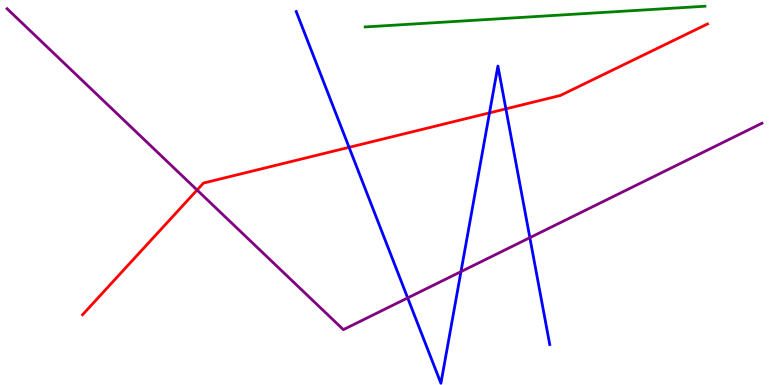[{'lines': ['blue', 'red'], 'intersections': [{'x': 4.5, 'y': 6.17}, {'x': 6.32, 'y': 7.07}, {'x': 6.53, 'y': 7.17}]}, {'lines': ['green', 'red'], 'intersections': []}, {'lines': ['purple', 'red'], 'intersections': [{'x': 2.54, 'y': 5.06}]}, {'lines': ['blue', 'green'], 'intersections': []}, {'lines': ['blue', 'purple'], 'intersections': [{'x': 5.26, 'y': 2.26}, {'x': 5.95, 'y': 2.94}, {'x': 6.84, 'y': 3.83}]}, {'lines': ['green', 'purple'], 'intersections': []}]